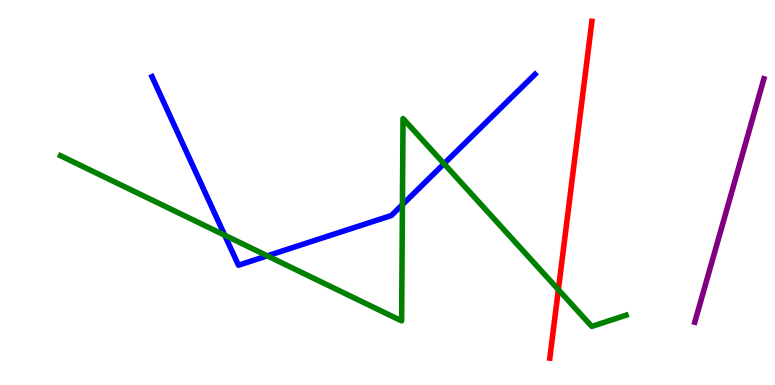[{'lines': ['blue', 'red'], 'intersections': []}, {'lines': ['green', 'red'], 'intersections': [{'x': 7.2, 'y': 2.48}]}, {'lines': ['purple', 'red'], 'intersections': []}, {'lines': ['blue', 'green'], 'intersections': [{'x': 2.9, 'y': 3.89}, {'x': 3.45, 'y': 3.35}, {'x': 5.19, 'y': 4.68}, {'x': 5.73, 'y': 5.75}]}, {'lines': ['blue', 'purple'], 'intersections': []}, {'lines': ['green', 'purple'], 'intersections': []}]